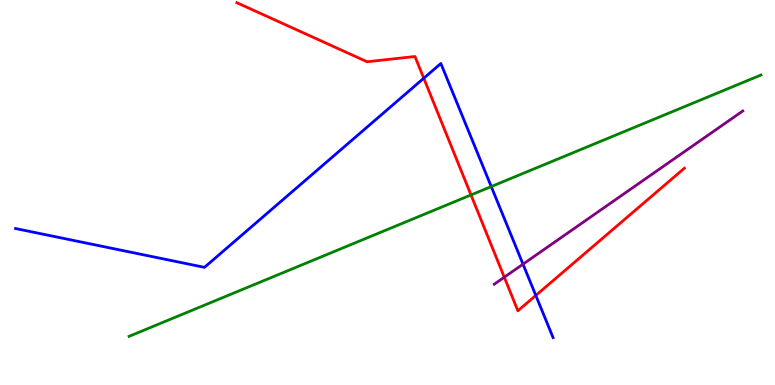[{'lines': ['blue', 'red'], 'intersections': [{'x': 5.47, 'y': 7.97}, {'x': 6.91, 'y': 2.33}]}, {'lines': ['green', 'red'], 'intersections': [{'x': 6.08, 'y': 4.94}]}, {'lines': ['purple', 'red'], 'intersections': [{'x': 6.51, 'y': 2.8}]}, {'lines': ['blue', 'green'], 'intersections': [{'x': 6.34, 'y': 5.15}]}, {'lines': ['blue', 'purple'], 'intersections': [{'x': 6.75, 'y': 3.14}]}, {'lines': ['green', 'purple'], 'intersections': []}]